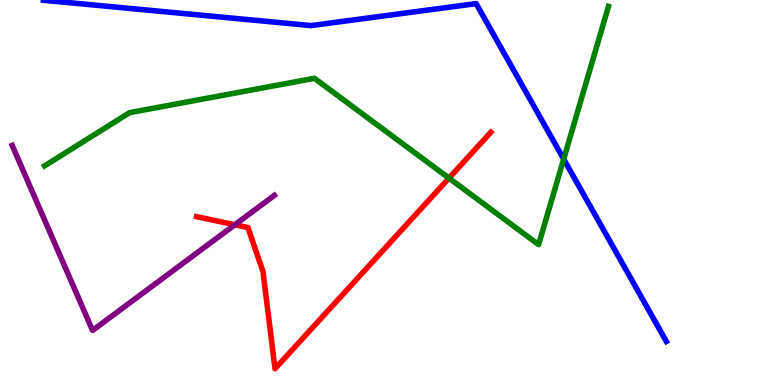[{'lines': ['blue', 'red'], 'intersections': []}, {'lines': ['green', 'red'], 'intersections': [{'x': 5.79, 'y': 5.37}]}, {'lines': ['purple', 'red'], 'intersections': [{'x': 3.03, 'y': 4.16}]}, {'lines': ['blue', 'green'], 'intersections': [{'x': 7.27, 'y': 5.87}]}, {'lines': ['blue', 'purple'], 'intersections': []}, {'lines': ['green', 'purple'], 'intersections': []}]